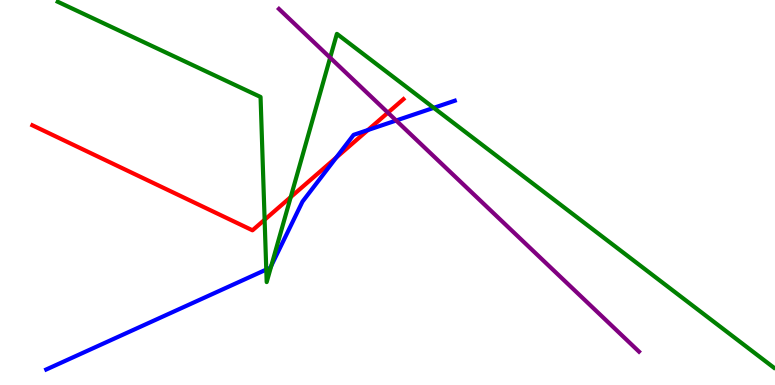[{'lines': ['blue', 'red'], 'intersections': [{'x': 4.34, 'y': 5.91}, {'x': 4.75, 'y': 6.62}]}, {'lines': ['green', 'red'], 'intersections': [{'x': 3.41, 'y': 4.29}, {'x': 3.75, 'y': 4.88}]}, {'lines': ['purple', 'red'], 'intersections': [{'x': 5.01, 'y': 7.07}]}, {'lines': ['blue', 'green'], 'intersections': [{'x': 3.44, 'y': 3.0}, {'x': 3.5, 'y': 3.1}, {'x': 5.6, 'y': 7.2}]}, {'lines': ['blue', 'purple'], 'intersections': [{'x': 5.11, 'y': 6.87}]}, {'lines': ['green', 'purple'], 'intersections': [{'x': 4.26, 'y': 8.5}]}]